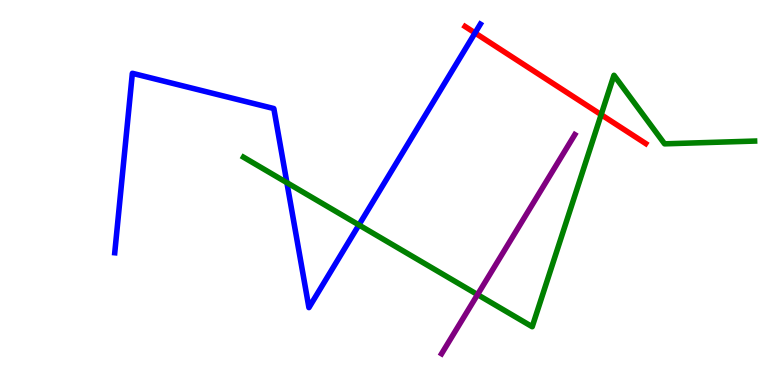[{'lines': ['blue', 'red'], 'intersections': [{'x': 6.13, 'y': 9.14}]}, {'lines': ['green', 'red'], 'intersections': [{'x': 7.76, 'y': 7.02}]}, {'lines': ['purple', 'red'], 'intersections': []}, {'lines': ['blue', 'green'], 'intersections': [{'x': 3.7, 'y': 5.26}, {'x': 4.63, 'y': 4.16}]}, {'lines': ['blue', 'purple'], 'intersections': []}, {'lines': ['green', 'purple'], 'intersections': [{'x': 6.16, 'y': 2.35}]}]